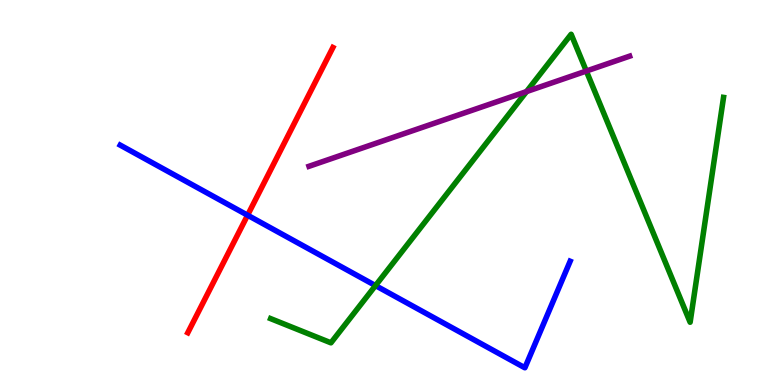[{'lines': ['blue', 'red'], 'intersections': [{'x': 3.19, 'y': 4.41}]}, {'lines': ['green', 'red'], 'intersections': []}, {'lines': ['purple', 'red'], 'intersections': []}, {'lines': ['blue', 'green'], 'intersections': [{'x': 4.85, 'y': 2.58}]}, {'lines': ['blue', 'purple'], 'intersections': []}, {'lines': ['green', 'purple'], 'intersections': [{'x': 6.79, 'y': 7.62}, {'x': 7.57, 'y': 8.15}]}]